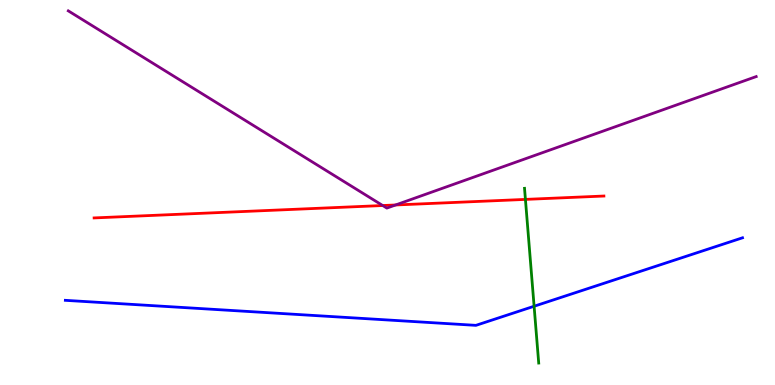[{'lines': ['blue', 'red'], 'intersections': []}, {'lines': ['green', 'red'], 'intersections': [{'x': 6.78, 'y': 4.82}]}, {'lines': ['purple', 'red'], 'intersections': [{'x': 4.94, 'y': 4.66}, {'x': 5.1, 'y': 4.68}]}, {'lines': ['blue', 'green'], 'intersections': [{'x': 6.89, 'y': 2.05}]}, {'lines': ['blue', 'purple'], 'intersections': []}, {'lines': ['green', 'purple'], 'intersections': []}]